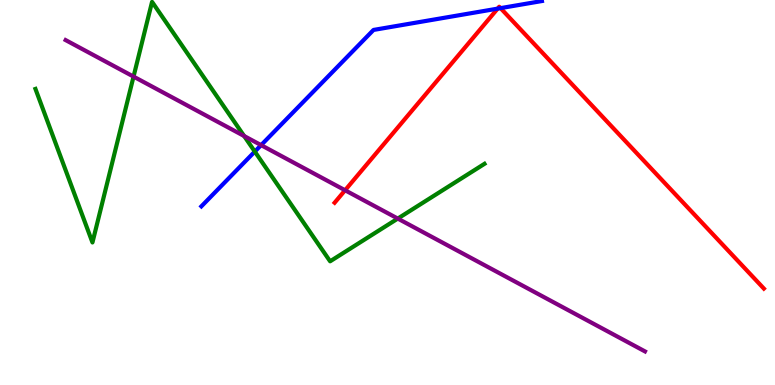[{'lines': ['blue', 'red'], 'intersections': [{'x': 6.42, 'y': 9.78}, {'x': 6.46, 'y': 9.79}]}, {'lines': ['green', 'red'], 'intersections': []}, {'lines': ['purple', 'red'], 'intersections': [{'x': 4.45, 'y': 5.06}]}, {'lines': ['blue', 'green'], 'intersections': [{'x': 3.29, 'y': 6.06}]}, {'lines': ['blue', 'purple'], 'intersections': [{'x': 3.37, 'y': 6.23}]}, {'lines': ['green', 'purple'], 'intersections': [{'x': 1.72, 'y': 8.01}, {'x': 3.15, 'y': 6.47}, {'x': 5.13, 'y': 4.32}]}]